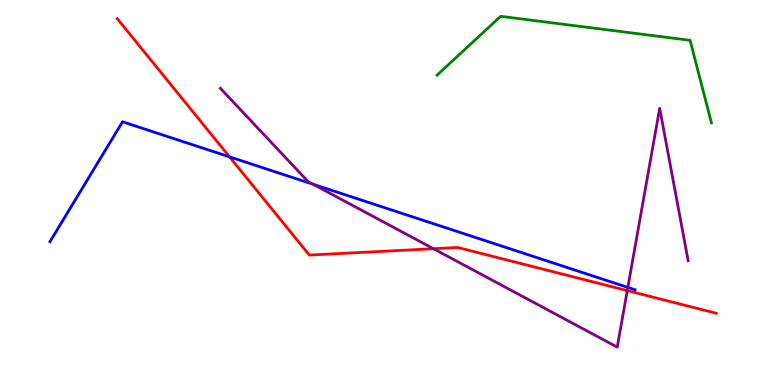[{'lines': ['blue', 'red'], 'intersections': [{'x': 2.96, 'y': 5.93}]}, {'lines': ['green', 'red'], 'intersections': []}, {'lines': ['purple', 'red'], 'intersections': [{'x': 5.59, 'y': 3.54}, {'x': 8.09, 'y': 2.45}]}, {'lines': ['blue', 'green'], 'intersections': []}, {'lines': ['blue', 'purple'], 'intersections': [{'x': 4.04, 'y': 5.21}, {'x': 8.1, 'y': 2.53}]}, {'lines': ['green', 'purple'], 'intersections': []}]